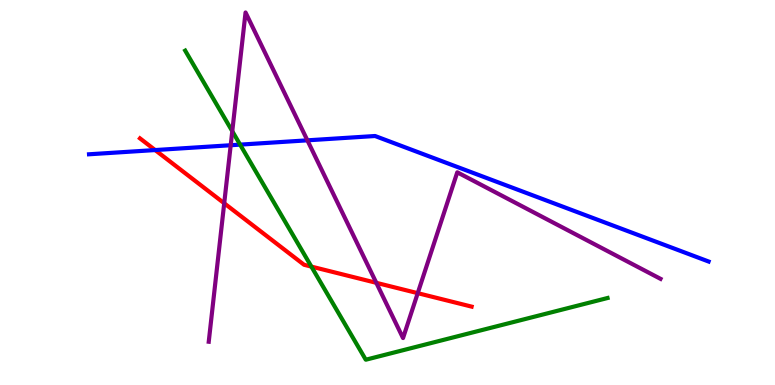[{'lines': ['blue', 'red'], 'intersections': [{'x': 2.0, 'y': 6.1}]}, {'lines': ['green', 'red'], 'intersections': [{'x': 4.02, 'y': 3.08}]}, {'lines': ['purple', 'red'], 'intersections': [{'x': 2.89, 'y': 4.72}, {'x': 4.86, 'y': 2.65}, {'x': 5.39, 'y': 2.39}]}, {'lines': ['blue', 'green'], 'intersections': [{'x': 3.1, 'y': 6.24}]}, {'lines': ['blue', 'purple'], 'intersections': [{'x': 2.98, 'y': 6.23}, {'x': 3.97, 'y': 6.36}]}, {'lines': ['green', 'purple'], 'intersections': [{'x': 3.0, 'y': 6.59}]}]